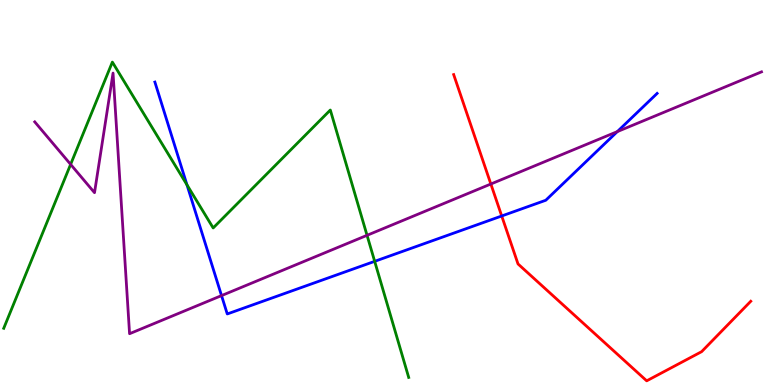[{'lines': ['blue', 'red'], 'intersections': [{'x': 6.47, 'y': 4.39}]}, {'lines': ['green', 'red'], 'intersections': []}, {'lines': ['purple', 'red'], 'intersections': [{'x': 6.33, 'y': 5.22}]}, {'lines': ['blue', 'green'], 'intersections': [{'x': 2.41, 'y': 5.2}, {'x': 4.83, 'y': 3.21}]}, {'lines': ['blue', 'purple'], 'intersections': [{'x': 2.86, 'y': 2.32}, {'x': 7.97, 'y': 6.58}]}, {'lines': ['green', 'purple'], 'intersections': [{'x': 0.911, 'y': 5.73}, {'x': 4.74, 'y': 3.89}]}]